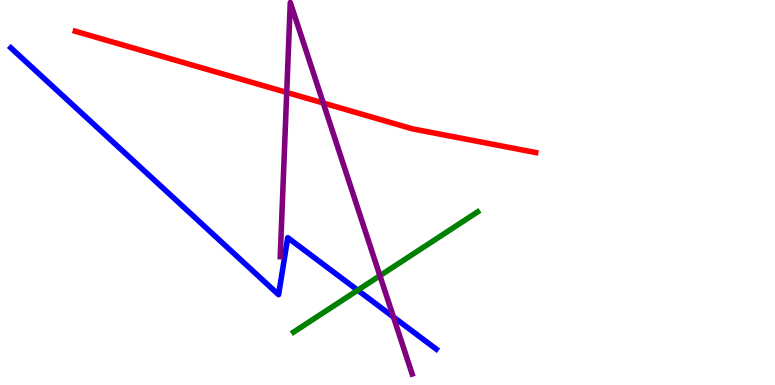[{'lines': ['blue', 'red'], 'intersections': []}, {'lines': ['green', 'red'], 'intersections': []}, {'lines': ['purple', 'red'], 'intersections': [{'x': 3.7, 'y': 7.6}, {'x': 4.17, 'y': 7.32}]}, {'lines': ['blue', 'green'], 'intersections': [{'x': 4.62, 'y': 2.46}]}, {'lines': ['blue', 'purple'], 'intersections': [{'x': 5.08, 'y': 1.77}]}, {'lines': ['green', 'purple'], 'intersections': [{'x': 4.9, 'y': 2.84}]}]